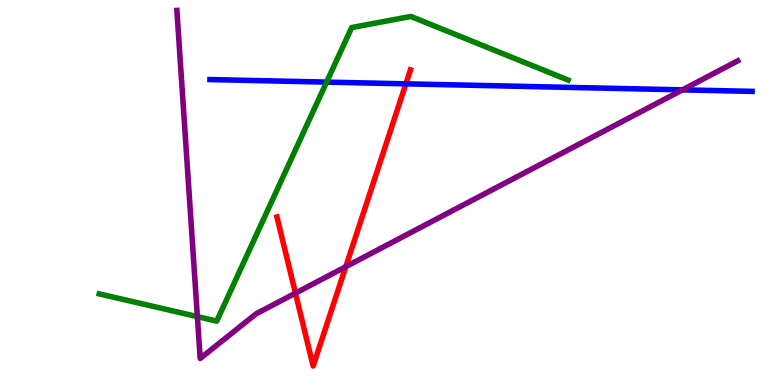[{'lines': ['blue', 'red'], 'intersections': [{'x': 5.24, 'y': 7.82}]}, {'lines': ['green', 'red'], 'intersections': []}, {'lines': ['purple', 'red'], 'intersections': [{'x': 3.81, 'y': 2.39}, {'x': 4.46, 'y': 3.07}]}, {'lines': ['blue', 'green'], 'intersections': [{'x': 4.21, 'y': 7.87}]}, {'lines': ['blue', 'purple'], 'intersections': [{'x': 8.81, 'y': 7.67}]}, {'lines': ['green', 'purple'], 'intersections': [{'x': 2.55, 'y': 1.78}]}]